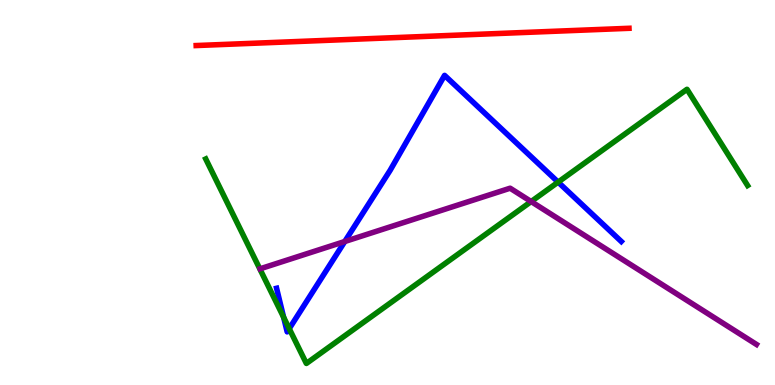[{'lines': ['blue', 'red'], 'intersections': []}, {'lines': ['green', 'red'], 'intersections': []}, {'lines': ['purple', 'red'], 'intersections': []}, {'lines': ['blue', 'green'], 'intersections': [{'x': 3.66, 'y': 1.76}, {'x': 3.73, 'y': 1.46}, {'x': 7.2, 'y': 5.27}]}, {'lines': ['blue', 'purple'], 'intersections': [{'x': 4.45, 'y': 3.73}]}, {'lines': ['green', 'purple'], 'intersections': [{'x': 6.85, 'y': 4.76}]}]